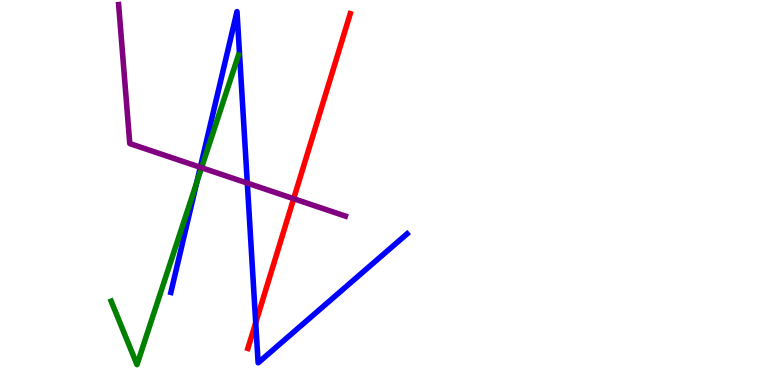[{'lines': ['blue', 'red'], 'intersections': [{'x': 3.3, 'y': 1.62}]}, {'lines': ['green', 'red'], 'intersections': []}, {'lines': ['purple', 'red'], 'intersections': [{'x': 3.79, 'y': 4.84}]}, {'lines': ['blue', 'green'], 'intersections': [{'x': 2.54, 'y': 5.27}]}, {'lines': ['blue', 'purple'], 'intersections': [{'x': 2.58, 'y': 5.65}, {'x': 3.19, 'y': 5.24}]}, {'lines': ['green', 'purple'], 'intersections': [{'x': 2.6, 'y': 5.64}]}]